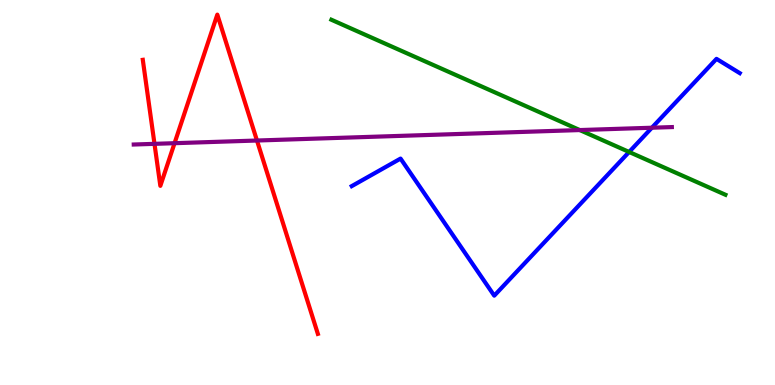[{'lines': ['blue', 'red'], 'intersections': []}, {'lines': ['green', 'red'], 'intersections': []}, {'lines': ['purple', 'red'], 'intersections': [{'x': 1.99, 'y': 6.26}, {'x': 2.25, 'y': 6.28}, {'x': 3.32, 'y': 6.35}]}, {'lines': ['blue', 'green'], 'intersections': [{'x': 8.12, 'y': 6.05}]}, {'lines': ['blue', 'purple'], 'intersections': [{'x': 8.41, 'y': 6.68}]}, {'lines': ['green', 'purple'], 'intersections': [{'x': 7.48, 'y': 6.62}]}]